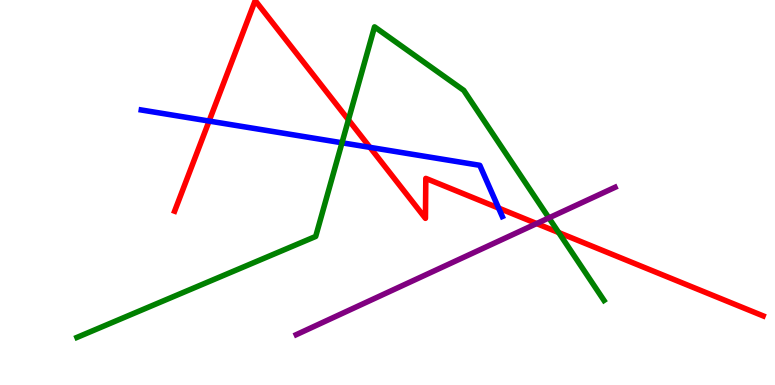[{'lines': ['blue', 'red'], 'intersections': [{'x': 2.7, 'y': 6.86}, {'x': 4.77, 'y': 6.17}, {'x': 6.43, 'y': 4.6}]}, {'lines': ['green', 'red'], 'intersections': [{'x': 4.5, 'y': 6.89}, {'x': 7.21, 'y': 3.96}]}, {'lines': ['purple', 'red'], 'intersections': [{'x': 6.92, 'y': 4.19}]}, {'lines': ['blue', 'green'], 'intersections': [{'x': 4.41, 'y': 6.29}]}, {'lines': ['blue', 'purple'], 'intersections': []}, {'lines': ['green', 'purple'], 'intersections': [{'x': 7.08, 'y': 4.34}]}]